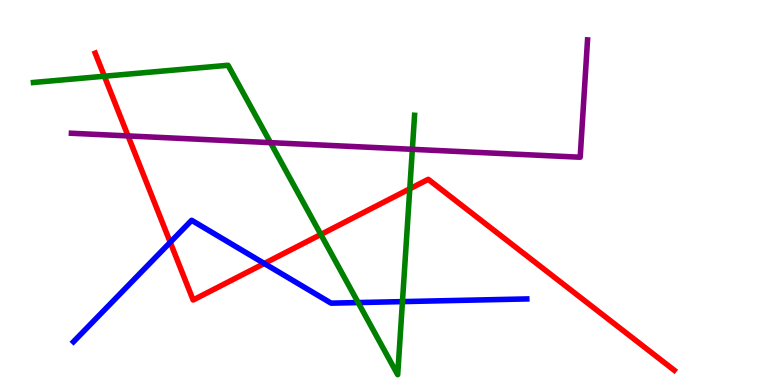[{'lines': ['blue', 'red'], 'intersections': [{'x': 2.2, 'y': 3.71}, {'x': 3.41, 'y': 3.16}]}, {'lines': ['green', 'red'], 'intersections': [{'x': 1.35, 'y': 8.02}, {'x': 4.14, 'y': 3.91}, {'x': 5.29, 'y': 5.1}]}, {'lines': ['purple', 'red'], 'intersections': [{'x': 1.65, 'y': 6.47}]}, {'lines': ['blue', 'green'], 'intersections': [{'x': 4.62, 'y': 2.14}, {'x': 5.19, 'y': 2.17}]}, {'lines': ['blue', 'purple'], 'intersections': []}, {'lines': ['green', 'purple'], 'intersections': [{'x': 3.49, 'y': 6.3}, {'x': 5.32, 'y': 6.12}]}]